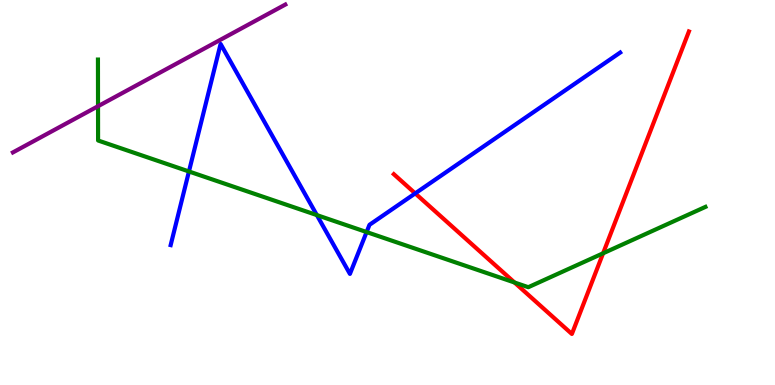[{'lines': ['blue', 'red'], 'intersections': [{'x': 5.36, 'y': 4.98}]}, {'lines': ['green', 'red'], 'intersections': [{'x': 6.64, 'y': 2.66}, {'x': 7.78, 'y': 3.42}]}, {'lines': ['purple', 'red'], 'intersections': []}, {'lines': ['blue', 'green'], 'intersections': [{'x': 2.44, 'y': 5.55}, {'x': 4.09, 'y': 4.41}, {'x': 4.73, 'y': 3.97}]}, {'lines': ['blue', 'purple'], 'intersections': []}, {'lines': ['green', 'purple'], 'intersections': [{'x': 1.26, 'y': 7.24}]}]